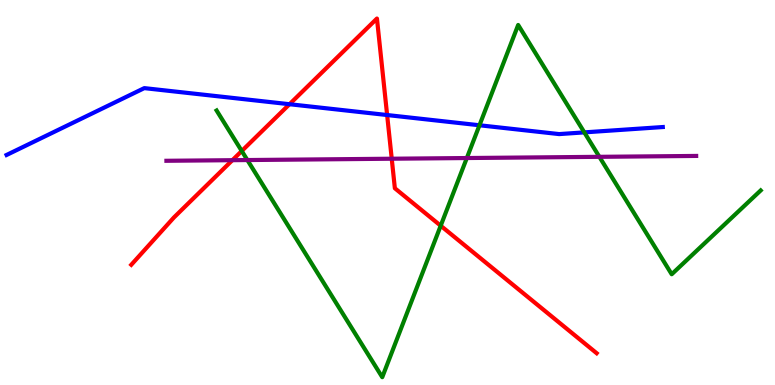[{'lines': ['blue', 'red'], 'intersections': [{'x': 3.74, 'y': 7.29}, {'x': 5.0, 'y': 7.01}]}, {'lines': ['green', 'red'], 'intersections': [{'x': 3.12, 'y': 6.08}, {'x': 5.69, 'y': 4.14}]}, {'lines': ['purple', 'red'], 'intersections': [{'x': 3.0, 'y': 5.84}, {'x': 5.05, 'y': 5.88}]}, {'lines': ['blue', 'green'], 'intersections': [{'x': 6.19, 'y': 6.75}, {'x': 7.54, 'y': 6.56}]}, {'lines': ['blue', 'purple'], 'intersections': []}, {'lines': ['green', 'purple'], 'intersections': [{'x': 3.19, 'y': 5.84}, {'x': 6.02, 'y': 5.9}, {'x': 7.73, 'y': 5.93}]}]